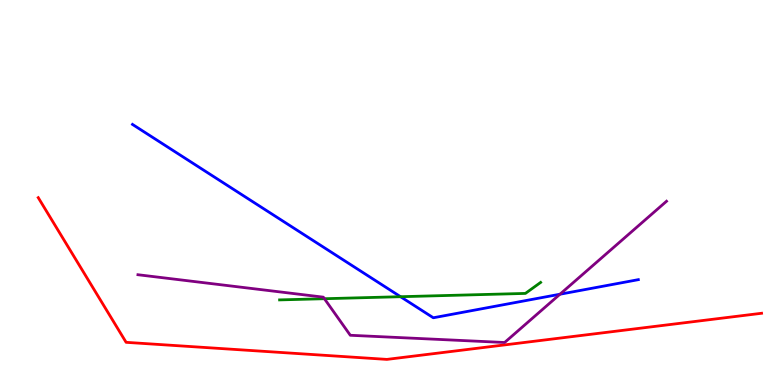[{'lines': ['blue', 'red'], 'intersections': []}, {'lines': ['green', 'red'], 'intersections': []}, {'lines': ['purple', 'red'], 'intersections': []}, {'lines': ['blue', 'green'], 'intersections': [{'x': 5.17, 'y': 2.29}]}, {'lines': ['blue', 'purple'], 'intersections': [{'x': 7.23, 'y': 2.36}]}, {'lines': ['green', 'purple'], 'intersections': [{'x': 4.19, 'y': 2.24}]}]